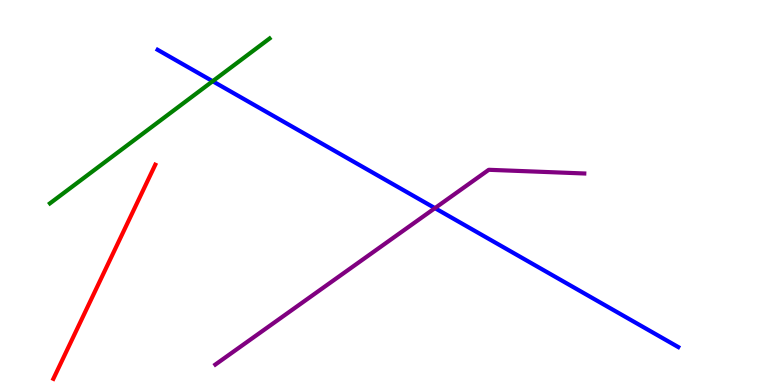[{'lines': ['blue', 'red'], 'intersections': []}, {'lines': ['green', 'red'], 'intersections': []}, {'lines': ['purple', 'red'], 'intersections': []}, {'lines': ['blue', 'green'], 'intersections': [{'x': 2.74, 'y': 7.89}]}, {'lines': ['blue', 'purple'], 'intersections': [{'x': 5.61, 'y': 4.59}]}, {'lines': ['green', 'purple'], 'intersections': []}]